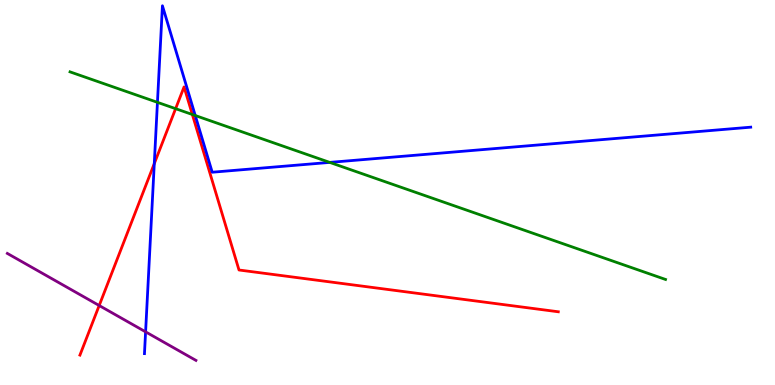[{'lines': ['blue', 'red'], 'intersections': [{'x': 1.99, 'y': 5.75}]}, {'lines': ['green', 'red'], 'intersections': [{'x': 2.27, 'y': 7.18}, {'x': 2.48, 'y': 7.03}]}, {'lines': ['purple', 'red'], 'intersections': [{'x': 1.28, 'y': 2.06}]}, {'lines': ['blue', 'green'], 'intersections': [{'x': 2.03, 'y': 7.34}, {'x': 2.52, 'y': 7.0}, {'x': 4.25, 'y': 5.78}]}, {'lines': ['blue', 'purple'], 'intersections': [{'x': 1.88, 'y': 1.38}]}, {'lines': ['green', 'purple'], 'intersections': []}]